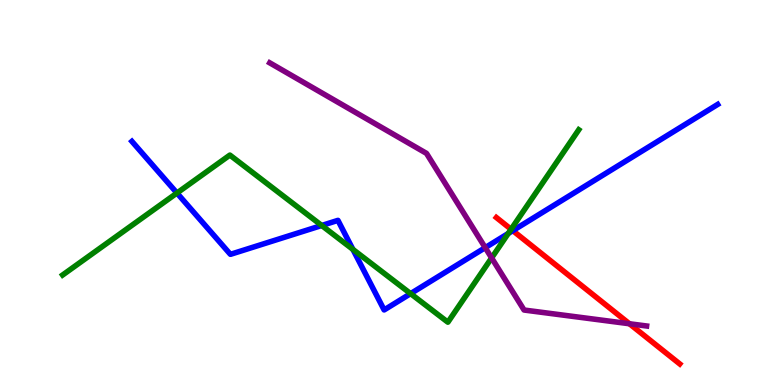[{'lines': ['blue', 'red'], 'intersections': [{'x': 6.62, 'y': 4.01}]}, {'lines': ['green', 'red'], 'intersections': [{'x': 6.59, 'y': 4.04}]}, {'lines': ['purple', 'red'], 'intersections': [{'x': 8.12, 'y': 1.59}]}, {'lines': ['blue', 'green'], 'intersections': [{'x': 2.28, 'y': 4.99}, {'x': 4.15, 'y': 4.14}, {'x': 4.55, 'y': 3.52}, {'x': 5.3, 'y': 2.37}, {'x': 6.56, 'y': 3.94}]}, {'lines': ['blue', 'purple'], 'intersections': [{'x': 6.26, 'y': 3.57}]}, {'lines': ['green', 'purple'], 'intersections': [{'x': 6.34, 'y': 3.3}]}]